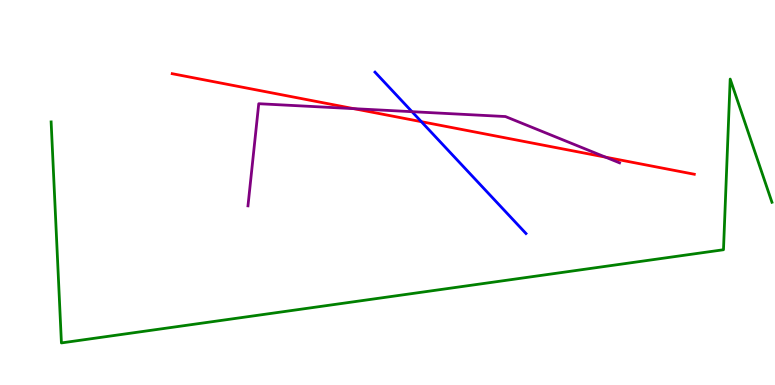[{'lines': ['blue', 'red'], 'intersections': [{'x': 5.44, 'y': 6.84}]}, {'lines': ['green', 'red'], 'intersections': []}, {'lines': ['purple', 'red'], 'intersections': [{'x': 4.56, 'y': 7.18}, {'x': 7.81, 'y': 5.92}]}, {'lines': ['blue', 'green'], 'intersections': []}, {'lines': ['blue', 'purple'], 'intersections': [{'x': 5.32, 'y': 7.1}]}, {'lines': ['green', 'purple'], 'intersections': []}]